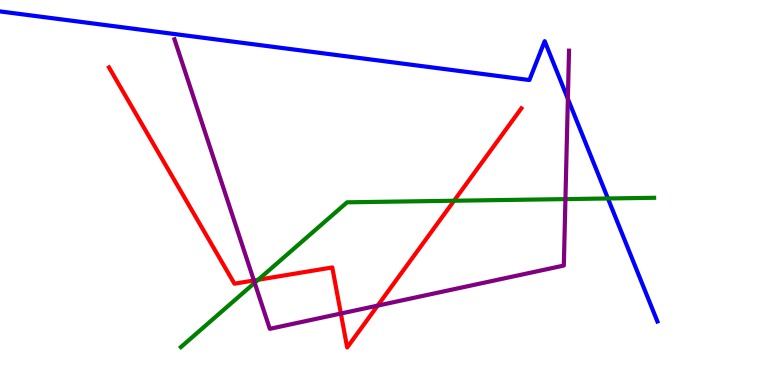[{'lines': ['blue', 'red'], 'intersections': []}, {'lines': ['green', 'red'], 'intersections': [{'x': 3.33, 'y': 2.73}, {'x': 5.86, 'y': 4.79}]}, {'lines': ['purple', 'red'], 'intersections': [{'x': 3.28, 'y': 2.72}, {'x': 4.4, 'y': 1.86}, {'x': 4.87, 'y': 2.06}]}, {'lines': ['blue', 'green'], 'intersections': [{'x': 7.84, 'y': 4.84}]}, {'lines': ['blue', 'purple'], 'intersections': [{'x': 7.33, 'y': 7.43}]}, {'lines': ['green', 'purple'], 'intersections': [{'x': 3.29, 'y': 2.65}, {'x': 7.3, 'y': 4.83}]}]